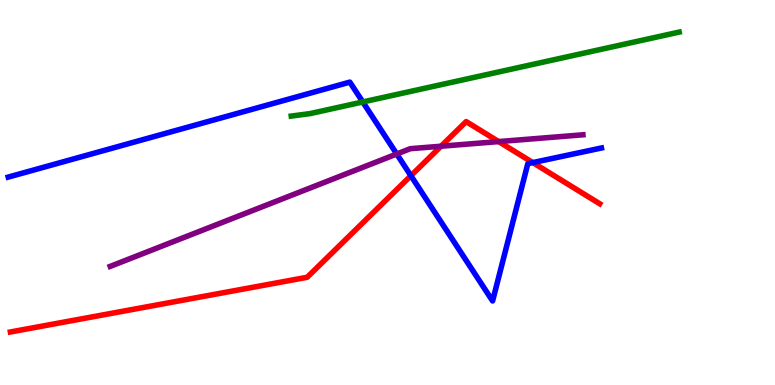[{'lines': ['blue', 'red'], 'intersections': [{'x': 5.3, 'y': 5.44}, {'x': 6.88, 'y': 5.78}]}, {'lines': ['green', 'red'], 'intersections': []}, {'lines': ['purple', 'red'], 'intersections': [{'x': 5.69, 'y': 6.2}, {'x': 6.43, 'y': 6.32}]}, {'lines': ['blue', 'green'], 'intersections': [{'x': 4.68, 'y': 7.35}]}, {'lines': ['blue', 'purple'], 'intersections': [{'x': 5.12, 'y': 6.0}]}, {'lines': ['green', 'purple'], 'intersections': []}]